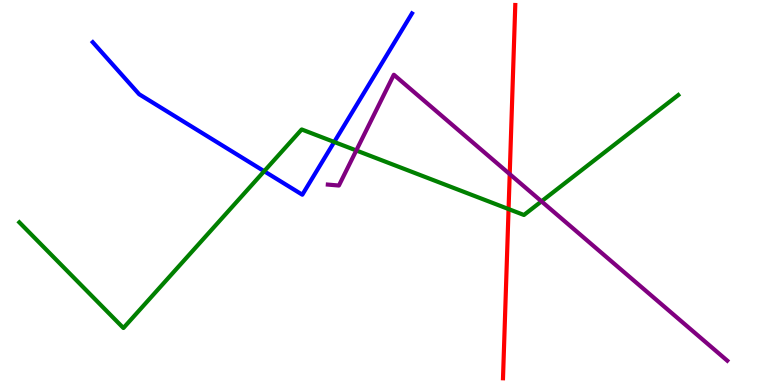[{'lines': ['blue', 'red'], 'intersections': []}, {'lines': ['green', 'red'], 'intersections': [{'x': 6.56, 'y': 4.57}]}, {'lines': ['purple', 'red'], 'intersections': [{'x': 6.58, 'y': 5.48}]}, {'lines': ['blue', 'green'], 'intersections': [{'x': 3.41, 'y': 5.55}, {'x': 4.31, 'y': 6.31}]}, {'lines': ['blue', 'purple'], 'intersections': []}, {'lines': ['green', 'purple'], 'intersections': [{'x': 4.6, 'y': 6.09}, {'x': 6.99, 'y': 4.77}]}]